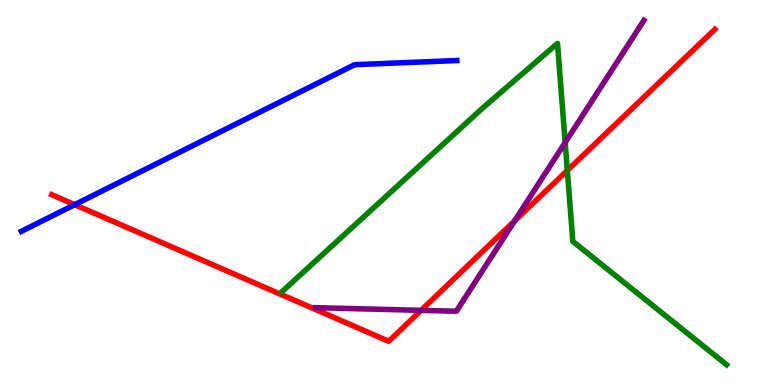[{'lines': ['blue', 'red'], 'intersections': [{'x': 0.964, 'y': 4.68}]}, {'lines': ['green', 'red'], 'intersections': [{'x': 7.32, 'y': 5.57}]}, {'lines': ['purple', 'red'], 'intersections': [{'x': 5.43, 'y': 1.94}, {'x': 6.64, 'y': 4.26}]}, {'lines': ['blue', 'green'], 'intersections': []}, {'lines': ['blue', 'purple'], 'intersections': []}, {'lines': ['green', 'purple'], 'intersections': [{'x': 7.29, 'y': 6.3}]}]